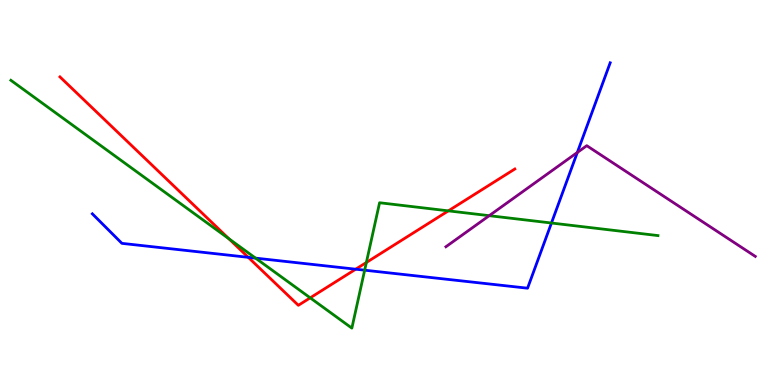[{'lines': ['blue', 'red'], 'intersections': [{'x': 3.2, 'y': 3.32}, {'x': 4.59, 'y': 3.01}]}, {'lines': ['green', 'red'], 'intersections': [{'x': 2.95, 'y': 3.8}, {'x': 4.0, 'y': 2.26}, {'x': 4.73, 'y': 3.18}, {'x': 5.79, 'y': 4.52}]}, {'lines': ['purple', 'red'], 'intersections': []}, {'lines': ['blue', 'green'], 'intersections': [{'x': 3.3, 'y': 3.3}, {'x': 4.71, 'y': 2.98}, {'x': 7.12, 'y': 4.21}]}, {'lines': ['blue', 'purple'], 'intersections': [{'x': 7.45, 'y': 6.04}]}, {'lines': ['green', 'purple'], 'intersections': [{'x': 6.31, 'y': 4.4}]}]